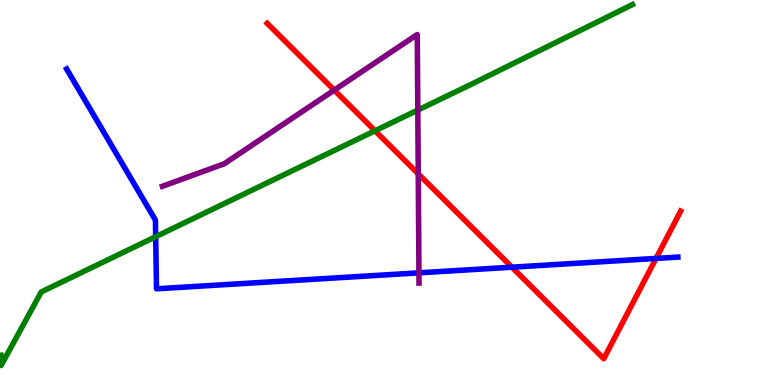[{'lines': ['blue', 'red'], 'intersections': [{'x': 6.61, 'y': 3.06}, {'x': 8.46, 'y': 3.29}]}, {'lines': ['green', 'red'], 'intersections': [{'x': 4.84, 'y': 6.6}]}, {'lines': ['purple', 'red'], 'intersections': [{'x': 4.31, 'y': 7.66}, {'x': 5.4, 'y': 5.48}]}, {'lines': ['blue', 'green'], 'intersections': [{'x': 2.01, 'y': 3.85}]}, {'lines': ['blue', 'purple'], 'intersections': [{'x': 5.41, 'y': 2.91}]}, {'lines': ['green', 'purple'], 'intersections': [{'x': 5.39, 'y': 7.14}]}]